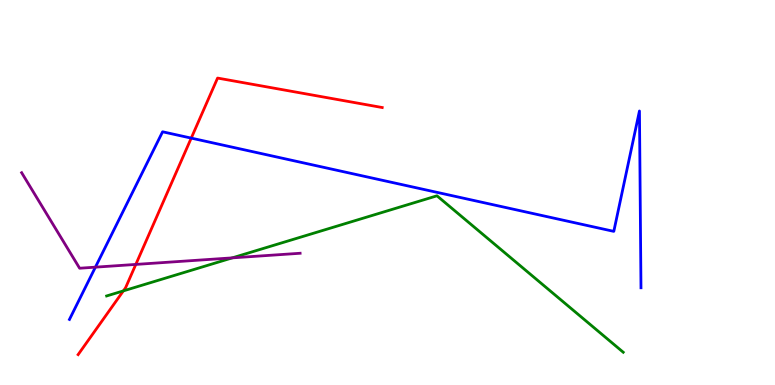[{'lines': ['blue', 'red'], 'intersections': [{'x': 2.47, 'y': 6.41}]}, {'lines': ['green', 'red'], 'intersections': [{'x': 1.59, 'y': 2.44}]}, {'lines': ['purple', 'red'], 'intersections': [{'x': 1.75, 'y': 3.13}]}, {'lines': ['blue', 'green'], 'intersections': []}, {'lines': ['blue', 'purple'], 'intersections': [{'x': 1.23, 'y': 3.06}]}, {'lines': ['green', 'purple'], 'intersections': [{'x': 3.0, 'y': 3.3}]}]